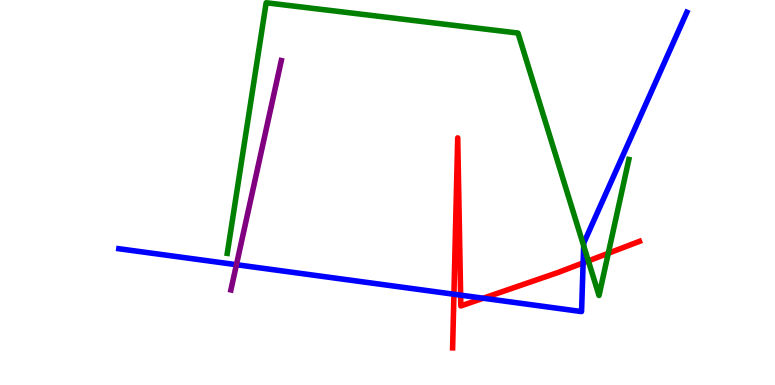[{'lines': ['blue', 'red'], 'intersections': [{'x': 5.86, 'y': 2.36}, {'x': 5.94, 'y': 2.33}, {'x': 6.24, 'y': 2.25}, {'x': 7.52, 'y': 3.17}]}, {'lines': ['green', 'red'], 'intersections': [{'x': 7.59, 'y': 3.22}, {'x': 7.85, 'y': 3.42}]}, {'lines': ['purple', 'red'], 'intersections': []}, {'lines': ['blue', 'green'], 'intersections': [{'x': 7.53, 'y': 3.62}]}, {'lines': ['blue', 'purple'], 'intersections': [{'x': 3.05, 'y': 3.12}]}, {'lines': ['green', 'purple'], 'intersections': []}]